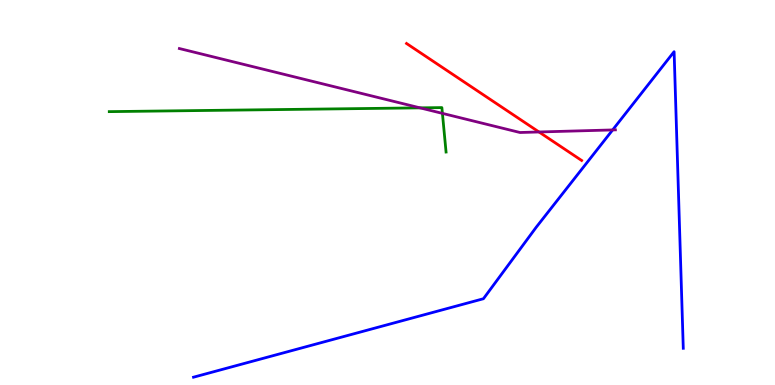[{'lines': ['blue', 'red'], 'intersections': []}, {'lines': ['green', 'red'], 'intersections': []}, {'lines': ['purple', 'red'], 'intersections': [{'x': 6.95, 'y': 6.57}]}, {'lines': ['blue', 'green'], 'intersections': []}, {'lines': ['blue', 'purple'], 'intersections': [{'x': 7.9, 'y': 6.63}]}, {'lines': ['green', 'purple'], 'intersections': [{'x': 5.42, 'y': 7.2}, {'x': 5.71, 'y': 7.06}]}]